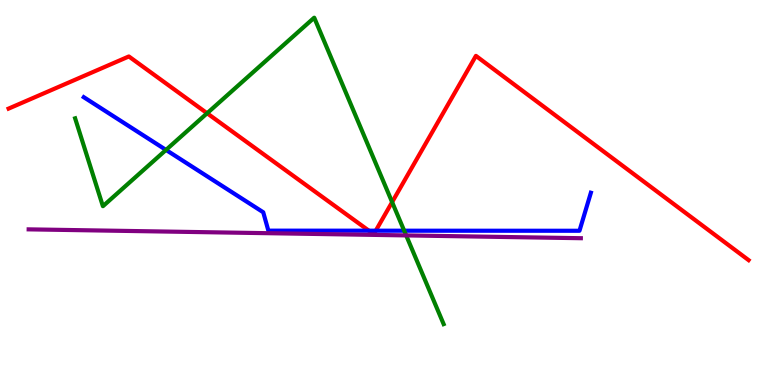[{'lines': ['blue', 'red'], 'intersections': [{'x': 4.76, 'y': 4.01}, {'x': 4.85, 'y': 4.01}]}, {'lines': ['green', 'red'], 'intersections': [{'x': 2.67, 'y': 7.06}, {'x': 5.06, 'y': 4.75}]}, {'lines': ['purple', 'red'], 'intersections': []}, {'lines': ['blue', 'green'], 'intersections': [{'x': 2.14, 'y': 6.11}, {'x': 5.22, 'y': 4.01}]}, {'lines': ['blue', 'purple'], 'intersections': []}, {'lines': ['green', 'purple'], 'intersections': [{'x': 5.24, 'y': 3.89}]}]